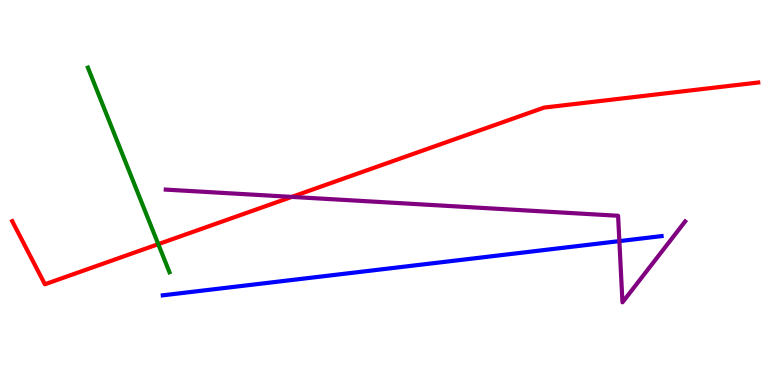[{'lines': ['blue', 'red'], 'intersections': []}, {'lines': ['green', 'red'], 'intersections': [{'x': 2.04, 'y': 3.66}]}, {'lines': ['purple', 'red'], 'intersections': [{'x': 3.76, 'y': 4.89}]}, {'lines': ['blue', 'green'], 'intersections': []}, {'lines': ['blue', 'purple'], 'intersections': [{'x': 7.99, 'y': 3.74}]}, {'lines': ['green', 'purple'], 'intersections': []}]